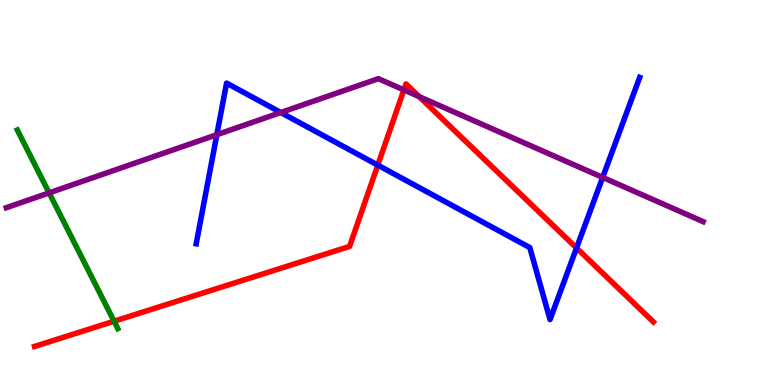[{'lines': ['blue', 'red'], 'intersections': [{'x': 4.87, 'y': 5.71}, {'x': 7.44, 'y': 3.56}]}, {'lines': ['green', 'red'], 'intersections': [{'x': 1.47, 'y': 1.66}]}, {'lines': ['purple', 'red'], 'intersections': [{'x': 5.21, 'y': 7.66}, {'x': 5.41, 'y': 7.49}]}, {'lines': ['blue', 'green'], 'intersections': []}, {'lines': ['blue', 'purple'], 'intersections': [{'x': 2.8, 'y': 6.5}, {'x': 3.62, 'y': 7.08}, {'x': 7.78, 'y': 5.39}]}, {'lines': ['green', 'purple'], 'intersections': [{'x': 0.634, 'y': 4.99}]}]